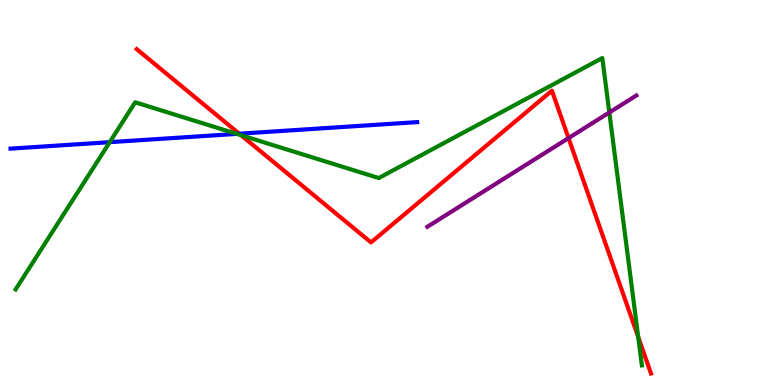[{'lines': ['blue', 'red'], 'intersections': [{'x': 3.09, 'y': 6.53}]}, {'lines': ['green', 'red'], 'intersections': [{'x': 3.11, 'y': 6.49}, {'x': 8.24, 'y': 1.25}]}, {'lines': ['purple', 'red'], 'intersections': [{'x': 7.34, 'y': 6.41}]}, {'lines': ['blue', 'green'], 'intersections': [{'x': 1.42, 'y': 6.31}, {'x': 3.06, 'y': 6.52}]}, {'lines': ['blue', 'purple'], 'intersections': []}, {'lines': ['green', 'purple'], 'intersections': [{'x': 7.86, 'y': 7.08}]}]